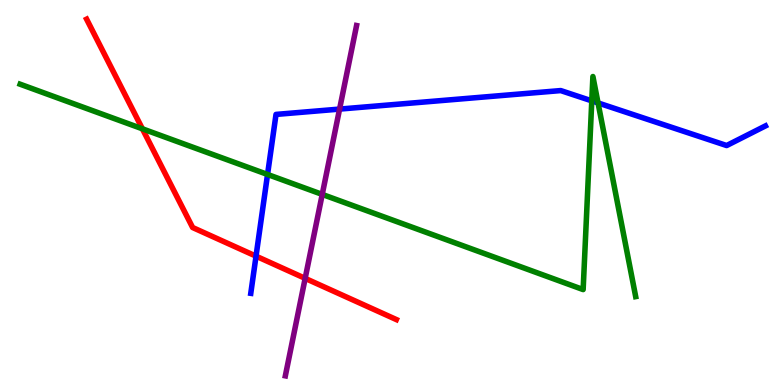[{'lines': ['blue', 'red'], 'intersections': [{'x': 3.3, 'y': 3.35}]}, {'lines': ['green', 'red'], 'intersections': [{'x': 1.84, 'y': 6.65}]}, {'lines': ['purple', 'red'], 'intersections': [{'x': 3.94, 'y': 2.77}]}, {'lines': ['blue', 'green'], 'intersections': [{'x': 3.45, 'y': 5.47}, {'x': 7.64, 'y': 7.38}, {'x': 7.72, 'y': 7.33}]}, {'lines': ['blue', 'purple'], 'intersections': [{'x': 4.38, 'y': 7.17}]}, {'lines': ['green', 'purple'], 'intersections': [{'x': 4.16, 'y': 4.95}]}]